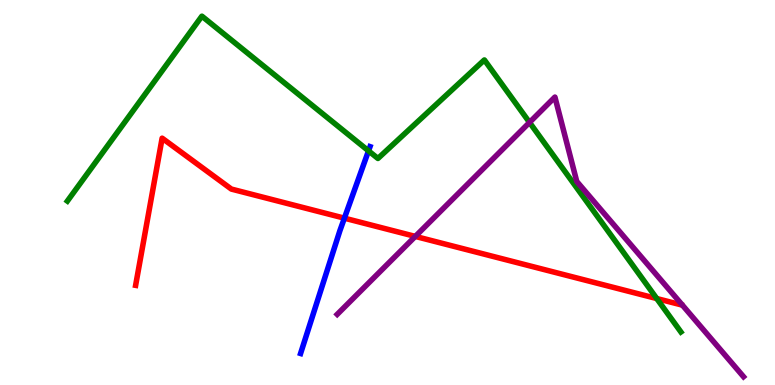[{'lines': ['blue', 'red'], 'intersections': [{'x': 4.44, 'y': 4.33}]}, {'lines': ['green', 'red'], 'intersections': [{'x': 8.47, 'y': 2.25}]}, {'lines': ['purple', 'red'], 'intersections': [{'x': 5.36, 'y': 3.86}]}, {'lines': ['blue', 'green'], 'intersections': [{'x': 4.76, 'y': 6.08}]}, {'lines': ['blue', 'purple'], 'intersections': []}, {'lines': ['green', 'purple'], 'intersections': [{'x': 6.83, 'y': 6.82}]}]